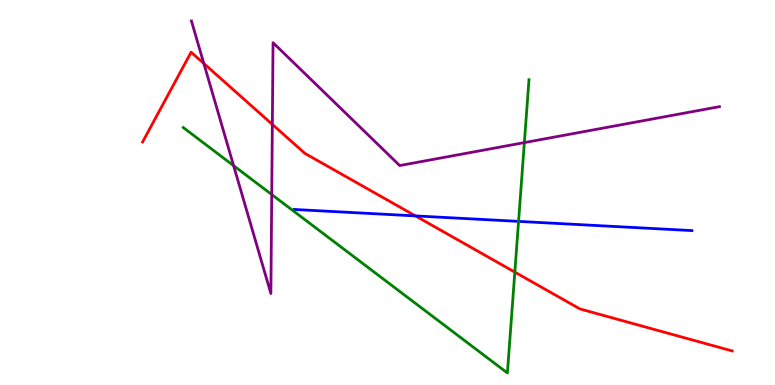[{'lines': ['blue', 'red'], 'intersections': [{'x': 5.36, 'y': 4.39}]}, {'lines': ['green', 'red'], 'intersections': [{'x': 6.64, 'y': 2.93}]}, {'lines': ['purple', 'red'], 'intersections': [{'x': 2.63, 'y': 8.35}, {'x': 3.51, 'y': 6.77}]}, {'lines': ['blue', 'green'], 'intersections': [{'x': 6.69, 'y': 4.25}]}, {'lines': ['blue', 'purple'], 'intersections': []}, {'lines': ['green', 'purple'], 'intersections': [{'x': 3.01, 'y': 5.7}, {'x': 3.51, 'y': 4.95}, {'x': 6.77, 'y': 6.3}]}]